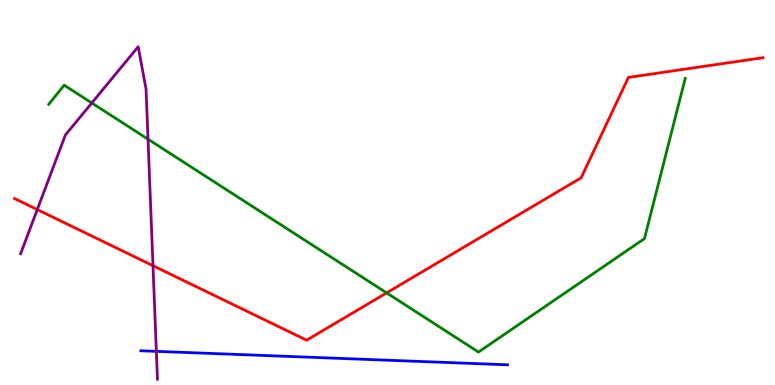[{'lines': ['blue', 'red'], 'intersections': []}, {'lines': ['green', 'red'], 'intersections': [{'x': 4.99, 'y': 2.39}]}, {'lines': ['purple', 'red'], 'intersections': [{'x': 0.481, 'y': 4.56}, {'x': 1.97, 'y': 3.1}]}, {'lines': ['blue', 'green'], 'intersections': []}, {'lines': ['blue', 'purple'], 'intersections': [{'x': 2.02, 'y': 0.874}]}, {'lines': ['green', 'purple'], 'intersections': [{'x': 1.18, 'y': 7.33}, {'x': 1.91, 'y': 6.38}]}]